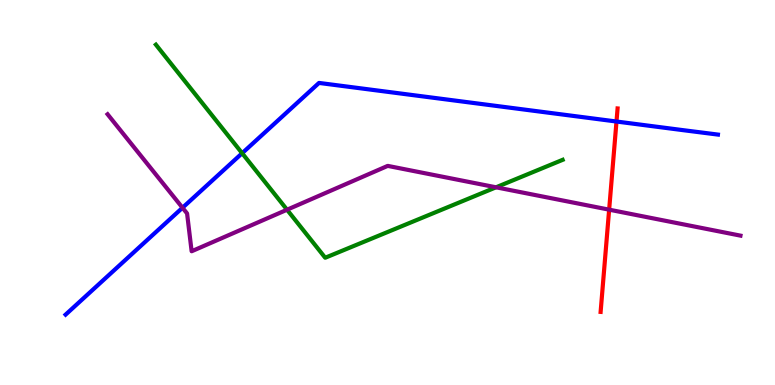[{'lines': ['blue', 'red'], 'intersections': [{'x': 7.95, 'y': 6.84}]}, {'lines': ['green', 'red'], 'intersections': []}, {'lines': ['purple', 'red'], 'intersections': [{'x': 7.86, 'y': 4.55}]}, {'lines': ['blue', 'green'], 'intersections': [{'x': 3.12, 'y': 6.02}]}, {'lines': ['blue', 'purple'], 'intersections': [{'x': 2.35, 'y': 4.6}]}, {'lines': ['green', 'purple'], 'intersections': [{'x': 3.7, 'y': 4.55}, {'x': 6.4, 'y': 5.14}]}]